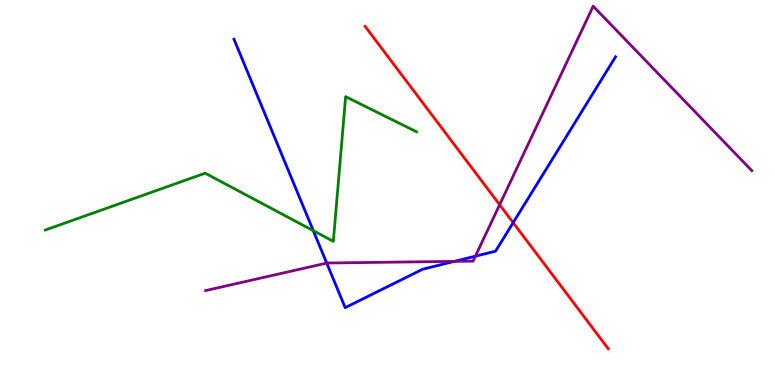[{'lines': ['blue', 'red'], 'intersections': [{'x': 6.62, 'y': 4.22}]}, {'lines': ['green', 'red'], 'intersections': []}, {'lines': ['purple', 'red'], 'intersections': [{'x': 6.45, 'y': 4.68}]}, {'lines': ['blue', 'green'], 'intersections': [{'x': 4.04, 'y': 4.01}]}, {'lines': ['blue', 'purple'], 'intersections': [{'x': 4.22, 'y': 3.17}, {'x': 5.86, 'y': 3.21}, {'x': 6.13, 'y': 3.35}]}, {'lines': ['green', 'purple'], 'intersections': []}]